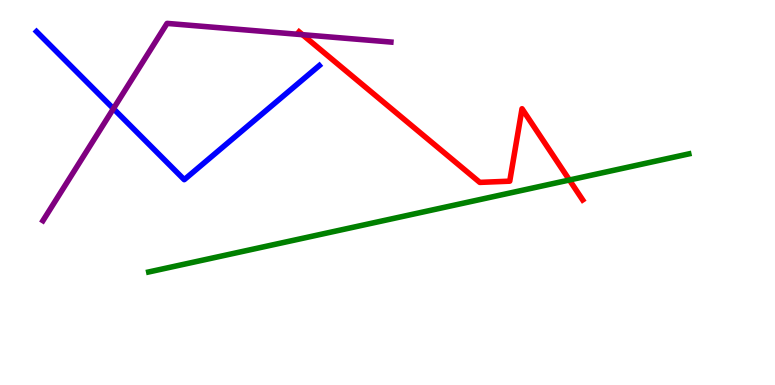[{'lines': ['blue', 'red'], 'intersections': []}, {'lines': ['green', 'red'], 'intersections': [{'x': 7.35, 'y': 5.32}]}, {'lines': ['purple', 'red'], 'intersections': [{'x': 3.9, 'y': 9.1}]}, {'lines': ['blue', 'green'], 'intersections': []}, {'lines': ['blue', 'purple'], 'intersections': [{'x': 1.46, 'y': 7.18}]}, {'lines': ['green', 'purple'], 'intersections': []}]